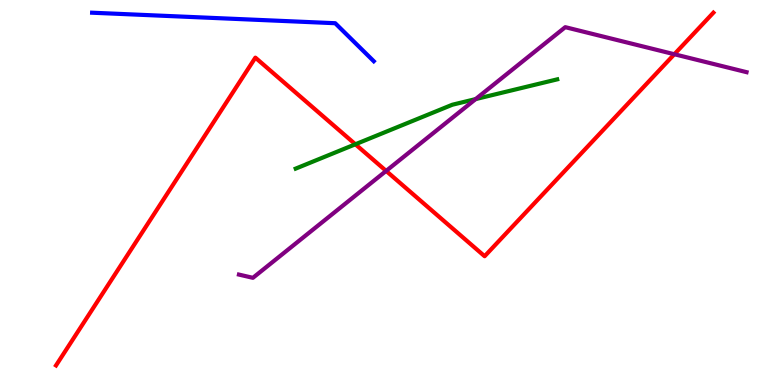[{'lines': ['blue', 'red'], 'intersections': []}, {'lines': ['green', 'red'], 'intersections': [{'x': 4.59, 'y': 6.25}]}, {'lines': ['purple', 'red'], 'intersections': [{'x': 4.98, 'y': 5.56}, {'x': 8.7, 'y': 8.59}]}, {'lines': ['blue', 'green'], 'intersections': []}, {'lines': ['blue', 'purple'], 'intersections': []}, {'lines': ['green', 'purple'], 'intersections': [{'x': 6.14, 'y': 7.43}]}]